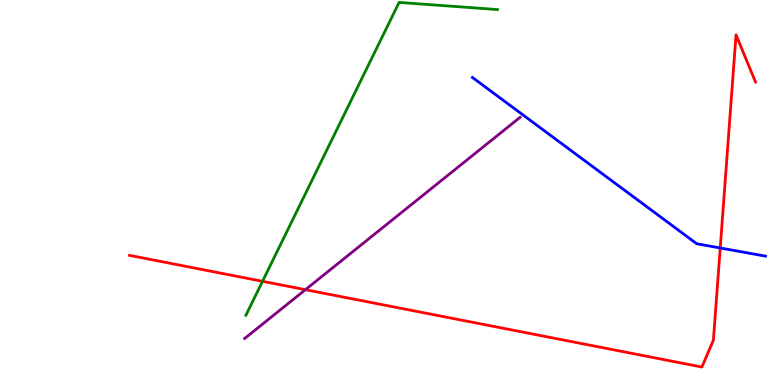[{'lines': ['blue', 'red'], 'intersections': [{'x': 9.29, 'y': 3.56}]}, {'lines': ['green', 'red'], 'intersections': [{'x': 3.39, 'y': 2.69}]}, {'lines': ['purple', 'red'], 'intersections': [{'x': 3.94, 'y': 2.48}]}, {'lines': ['blue', 'green'], 'intersections': []}, {'lines': ['blue', 'purple'], 'intersections': []}, {'lines': ['green', 'purple'], 'intersections': []}]